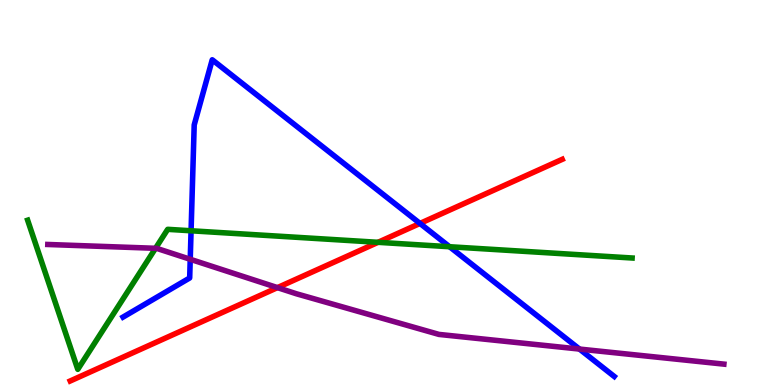[{'lines': ['blue', 'red'], 'intersections': [{'x': 5.42, 'y': 4.2}]}, {'lines': ['green', 'red'], 'intersections': [{'x': 4.88, 'y': 3.71}]}, {'lines': ['purple', 'red'], 'intersections': [{'x': 3.58, 'y': 2.53}]}, {'lines': ['blue', 'green'], 'intersections': [{'x': 2.47, 'y': 4.01}, {'x': 5.8, 'y': 3.59}]}, {'lines': ['blue', 'purple'], 'intersections': [{'x': 2.45, 'y': 3.27}, {'x': 7.48, 'y': 0.933}]}, {'lines': ['green', 'purple'], 'intersections': [{'x': 2.01, 'y': 3.55}]}]